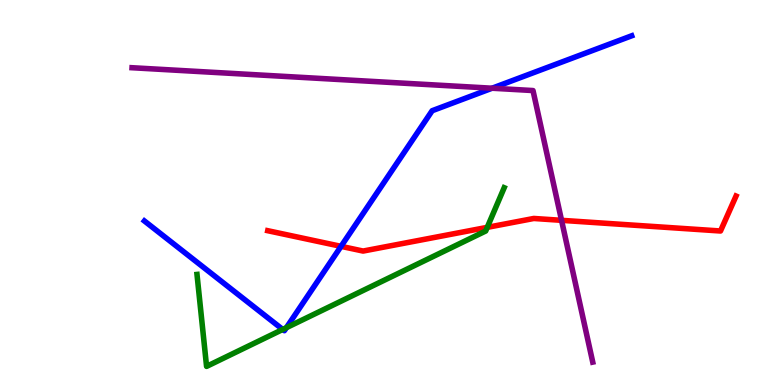[{'lines': ['blue', 'red'], 'intersections': [{'x': 4.4, 'y': 3.6}]}, {'lines': ['green', 'red'], 'intersections': [{'x': 6.29, 'y': 4.09}]}, {'lines': ['purple', 'red'], 'intersections': [{'x': 7.25, 'y': 4.28}]}, {'lines': ['blue', 'green'], 'intersections': [{'x': 3.65, 'y': 1.44}, {'x': 3.7, 'y': 1.49}]}, {'lines': ['blue', 'purple'], 'intersections': [{'x': 6.35, 'y': 7.71}]}, {'lines': ['green', 'purple'], 'intersections': []}]